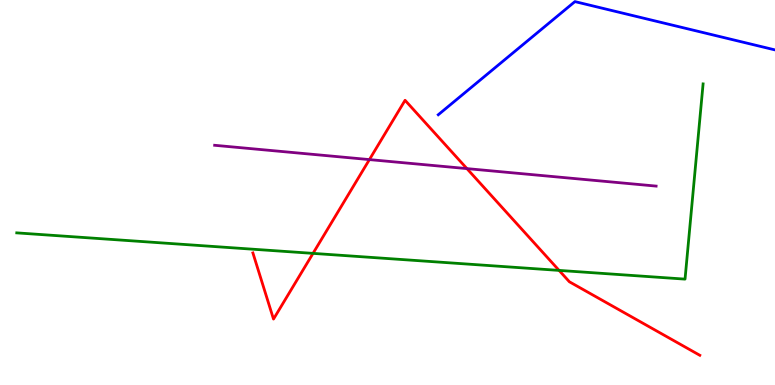[{'lines': ['blue', 'red'], 'intersections': []}, {'lines': ['green', 'red'], 'intersections': [{'x': 4.04, 'y': 3.42}, {'x': 7.21, 'y': 2.98}]}, {'lines': ['purple', 'red'], 'intersections': [{'x': 4.77, 'y': 5.85}, {'x': 6.02, 'y': 5.62}]}, {'lines': ['blue', 'green'], 'intersections': []}, {'lines': ['blue', 'purple'], 'intersections': []}, {'lines': ['green', 'purple'], 'intersections': []}]